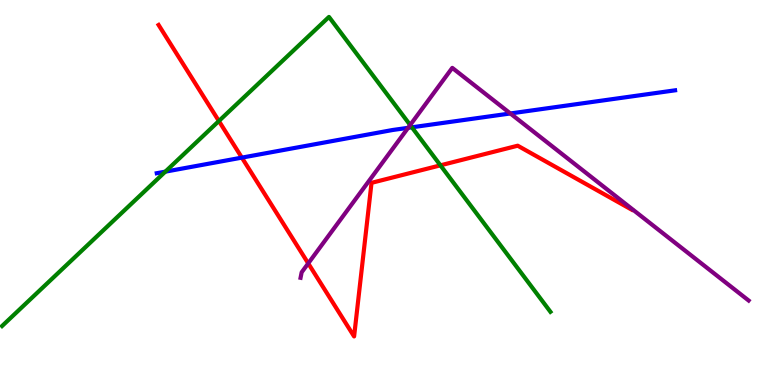[{'lines': ['blue', 'red'], 'intersections': [{'x': 3.12, 'y': 5.91}]}, {'lines': ['green', 'red'], 'intersections': [{'x': 2.82, 'y': 6.86}, {'x': 5.68, 'y': 5.71}]}, {'lines': ['purple', 'red'], 'intersections': [{'x': 3.98, 'y': 3.16}]}, {'lines': ['blue', 'green'], 'intersections': [{'x': 2.13, 'y': 5.54}, {'x': 5.31, 'y': 6.69}]}, {'lines': ['blue', 'purple'], 'intersections': [{'x': 5.27, 'y': 6.68}, {'x': 6.59, 'y': 7.05}]}, {'lines': ['green', 'purple'], 'intersections': [{'x': 5.29, 'y': 6.75}]}]